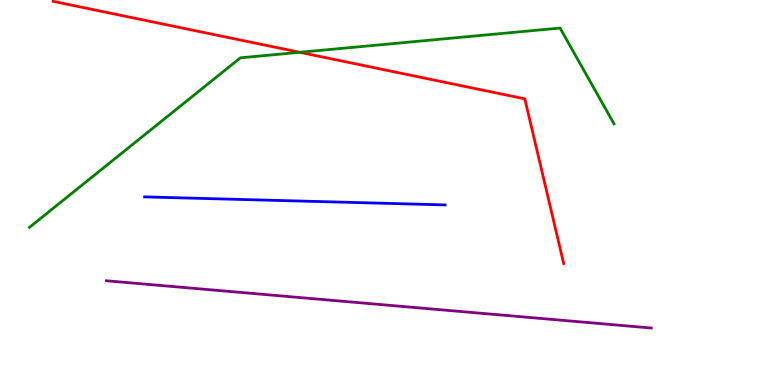[{'lines': ['blue', 'red'], 'intersections': []}, {'lines': ['green', 'red'], 'intersections': [{'x': 3.87, 'y': 8.64}]}, {'lines': ['purple', 'red'], 'intersections': []}, {'lines': ['blue', 'green'], 'intersections': []}, {'lines': ['blue', 'purple'], 'intersections': []}, {'lines': ['green', 'purple'], 'intersections': []}]